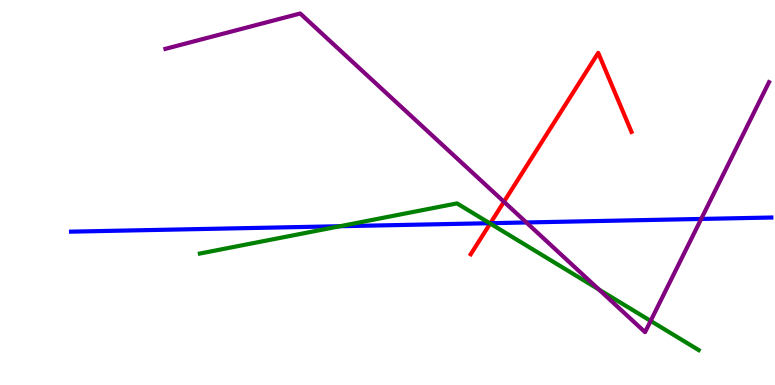[{'lines': ['blue', 'red'], 'intersections': [{'x': 6.33, 'y': 4.2}]}, {'lines': ['green', 'red'], 'intersections': [{'x': 6.32, 'y': 4.19}]}, {'lines': ['purple', 'red'], 'intersections': [{'x': 6.5, 'y': 4.76}]}, {'lines': ['blue', 'green'], 'intersections': [{'x': 4.39, 'y': 4.12}, {'x': 6.32, 'y': 4.2}]}, {'lines': ['blue', 'purple'], 'intersections': [{'x': 6.79, 'y': 4.22}, {'x': 9.05, 'y': 4.31}]}, {'lines': ['green', 'purple'], 'intersections': [{'x': 7.73, 'y': 2.48}, {'x': 8.4, 'y': 1.66}]}]